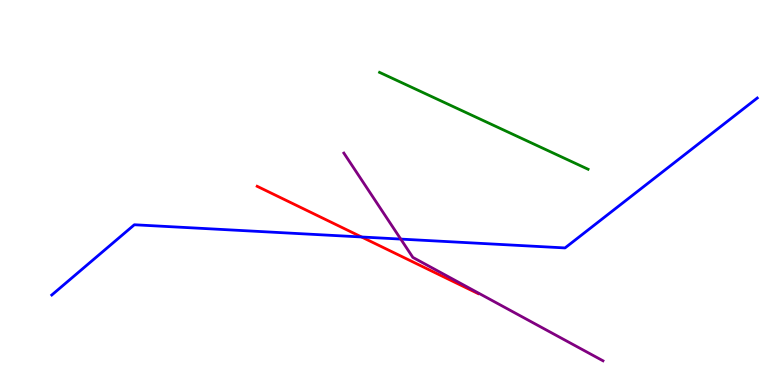[{'lines': ['blue', 'red'], 'intersections': [{'x': 4.66, 'y': 3.84}]}, {'lines': ['green', 'red'], 'intersections': []}, {'lines': ['purple', 'red'], 'intersections': []}, {'lines': ['blue', 'green'], 'intersections': []}, {'lines': ['blue', 'purple'], 'intersections': [{'x': 5.17, 'y': 3.79}]}, {'lines': ['green', 'purple'], 'intersections': []}]